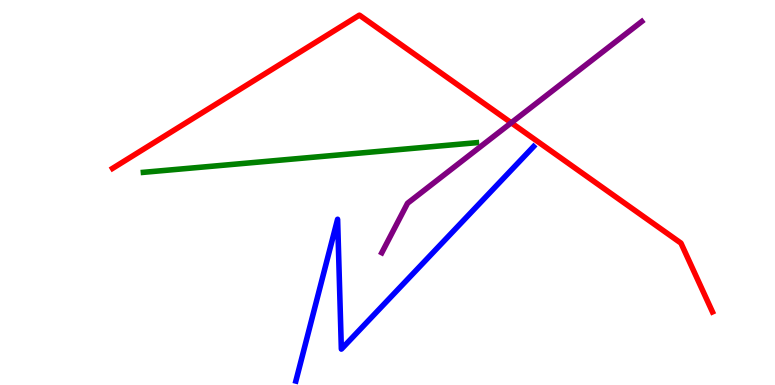[{'lines': ['blue', 'red'], 'intersections': []}, {'lines': ['green', 'red'], 'intersections': []}, {'lines': ['purple', 'red'], 'intersections': [{'x': 6.6, 'y': 6.81}]}, {'lines': ['blue', 'green'], 'intersections': []}, {'lines': ['blue', 'purple'], 'intersections': []}, {'lines': ['green', 'purple'], 'intersections': []}]